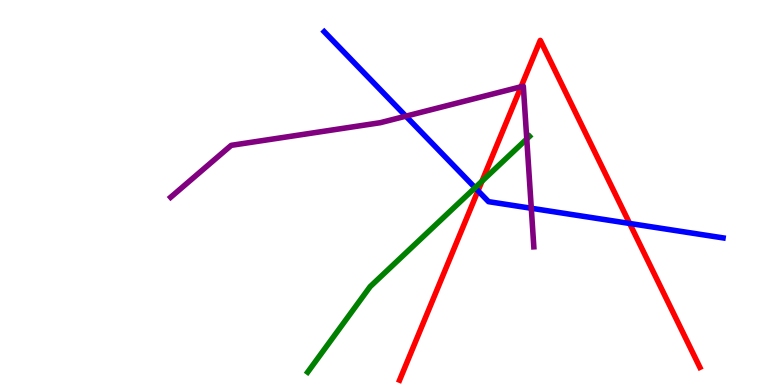[{'lines': ['blue', 'red'], 'intersections': [{'x': 6.17, 'y': 5.05}, {'x': 8.12, 'y': 4.2}]}, {'lines': ['green', 'red'], 'intersections': [{'x': 6.22, 'y': 5.29}]}, {'lines': ['purple', 'red'], 'intersections': [{'x': 6.72, 'y': 7.75}]}, {'lines': ['blue', 'green'], 'intersections': [{'x': 6.13, 'y': 5.12}]}, {'lines': ['blue', 'purple'], 'intersections': [{'x': 5.24, 'y': 6.98}, {'x': 6.86, 'y': 4.59}]}, {'lines': ['green', 'purple'], 'intersections': [{'x': 6.8, 'y': 6.39}]}]